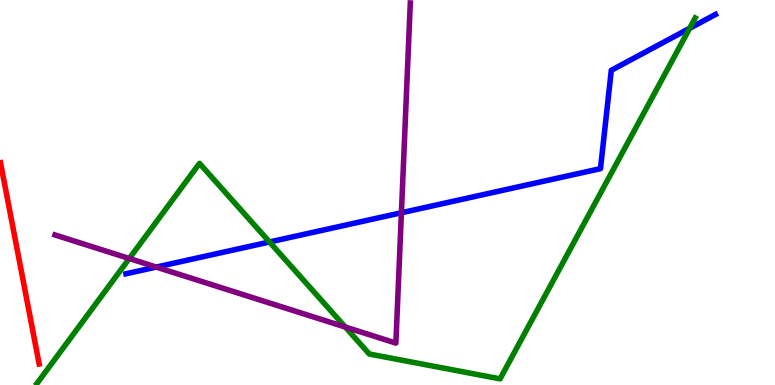[{'lines': ['blue', 'red'], 'intersections': []}, {'lines': ['green', 'red'], 'intersections': []}, {'lines': ['purple', 'red'], 'intersections': []}, {'lines': ['blue', 'green'], 'intersections': [{'x': 3.48, 'y': 3.71}, {'x': 8.9, 'y': 9.26}]}, {'lines': ['blue', 'purple'], 'intersections': [{'x': 2.02, 'y': 3.06}, {'x': 5.18, 'y': 4.47}]}, {'lines': ['green', 'purple'], 'intersections': [{'x': 1.67, 'y': 3.29}, {'x': 4.46, 'y': 1.51}]}]